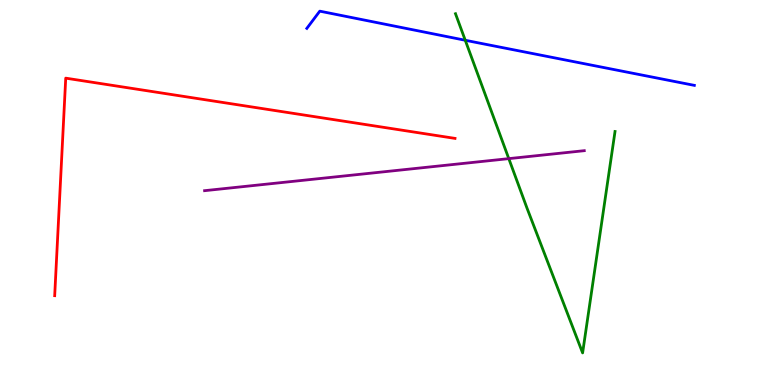[{'lines': ['blue', 'red'], 'intersections': []}, {'lines': ['green', 'red'], 'intersections': []}, {'lines': ['purple', 'red'], 'intersections': []}, {'lines': ['blue', 'green'], 'intersections': [{'x': 6.0, 'y': 8.95}]}, {'lines': ['blue', 'purple'], 'intersections': []}, {'lines': ['green', 'purple'], 'intersections': [{'x': 6.57, 'y': 5.88}]}]